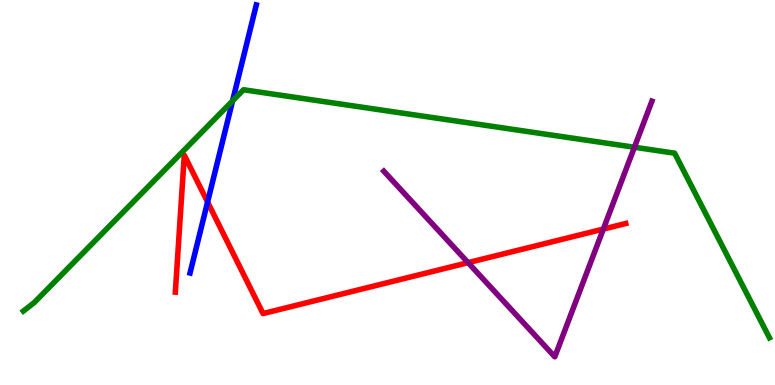[{'lines': ['blue', 'red'], 'intersections': [{'x': 2.68, 'y': 4.75}]}, {'lines': ['green', 'red'], 'intersections': []}, {'lines': ['purple', 'red'], 'intersections': [{'x': 6.04, 'y': 3.18}, {'x': 7.78, 'y': 4.05}]}, {'lines': ['blue', 'green'], 'intersections': [{'x': 3.0, 'y': 7.38}]}, {'lines': ['blue', 'purple'], 'intersections': []}, {'lines': ['green', 'purple'], 'intersections': [{'x': 8.19, 'y': 6.18}]}]